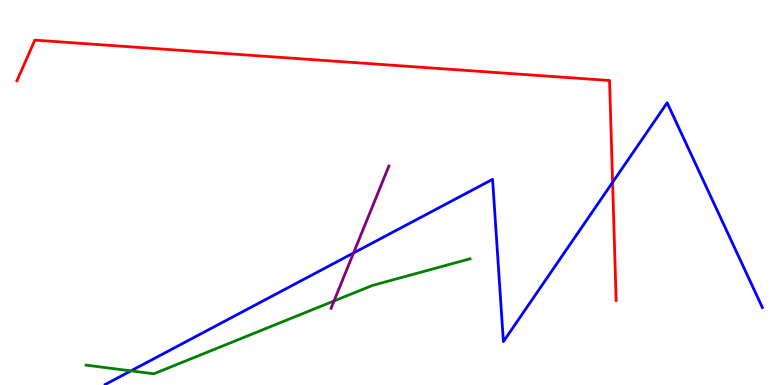[{'lines': ['blue', 'red'], 'intersections': [{'x': 7.9, 'y': 5.26}]}, {'lines': ['green', 'red'], 'intersections': []}, {'lines': ['purple', 'red'], 'intersections': []}, {'lines': ['blue', 'green'], 'intersections': [{'x': 1.69, 'y': 0.367}]}, {'lines': ['blue', 'purple'], 'intersections': [{'x': 4.56, 'y': 3.43}]}, {'lines': ['green', 'purple'], 'intersections': [{'x': 4.31, 'y': 2.18}]}]